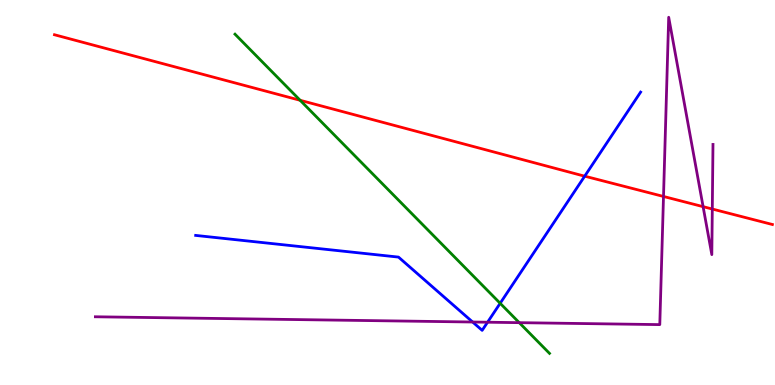[{'lines': ['blue', 'red'], 'intersections': [{'x': 7.54, 'y': 5.42}]}, {'lines': ['green', 'red'], 'intersections': [{'x': 3.87, 'y': 7.4}]}, {'lines': ['purple', 'red'], 'intersections': [{'x': 8.56, 'y': 4.9}, {'x': 9.07, 'y': 4.63}, {'x': 9.19, 'y': 4.57}]}, {'lines': ['blue', 'green'], 'intersections': [{'x': 6.45, 'y': 2.12}]}, {'lines': ['blue', 'purple'], 'intersections': [{'x': 6.1, 'y': 1.64}, {'x': 6.29, 'y': 1.63}]}, {'lines': ['green', 'purple'], 'intersections': [{'x': 6.7, 'y': 1.62}]}]